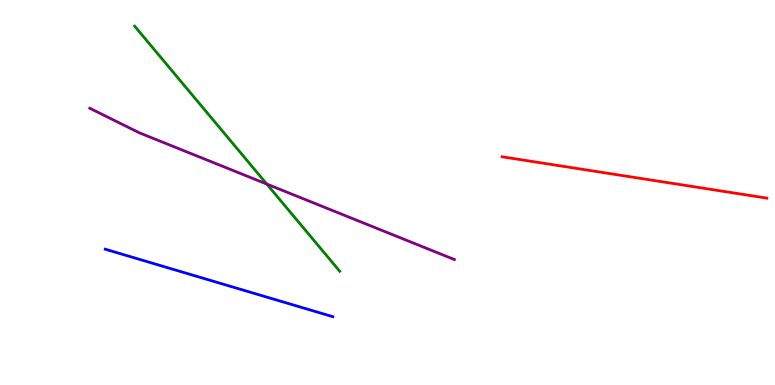[{'lines': ['blue', 'red'], 'intersections': []}, {'lines': ['green', 'red'], 'intersections': []}, {'lines': ['purple', 'red'], 'intersections': []}, {'lines': ['blue', 'green'], 'intersections': []}, {'lines': ['blue', 'purple'], 'intersections': []}, {'lines': ['green', 'purple'], 'intersections': [{'x': 3.44, 'y': 5.22}]}]